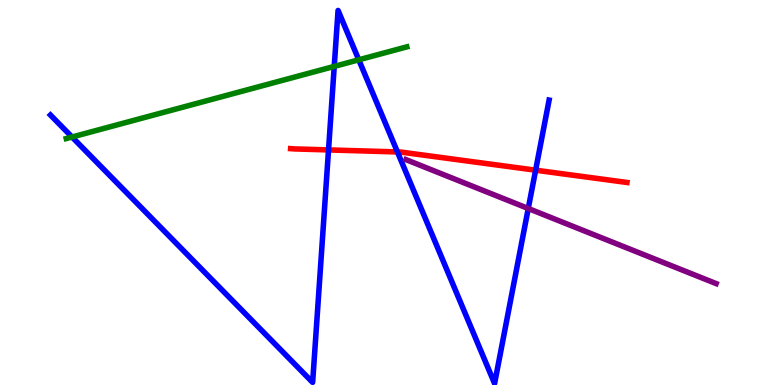[{'lines': ['blue', 'red'], 'intersections': [{'x': 4.24, 'y': 6.11}, {'x': 5.13, 'y': 6.05}, {'x': 6.91, 'y': 5.58}]}, {'lines': ['green', 'red'], 'intersections': []}, {'lines': ['purple', 'red'], 'intersections': []}, {'lines': ['blue', 'green'], 'intersections': [{'x': 0.929, 'y': 6.44}, {'x': 4.31, 'y': 8.28}, {'x': 4.63, 'y': 8.45}]}, {'lines': ['blue', 'purple'], 'intersections': [{'x': 6.82, 'y': 4.58}]}, {'lines': ['green', 'purple'], 'intersections': []}]